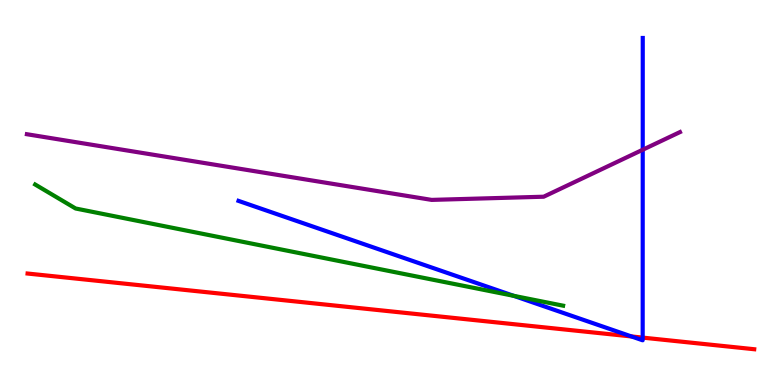[{'lines': ['blue', 'red'], 'intersections': [{'x': 8.15, 'y': 1.26}, {'x': 8.29, 'y': 1.23}]}, {'lines': ['green', 'red'], 'intersections': []}, {'lines': ['purple', 'red'], 'intersections': []}, {'lines': ['blue', 'green'], 'intersections': [{'x': 6.63, 'y': 2.32}]}, {'lines': ['blue', 'purple'], 'intersections': [{'x': 8.29, 'y': 6.11}]}, {'lines': ['green', 'purple'], 'intersections': []}]